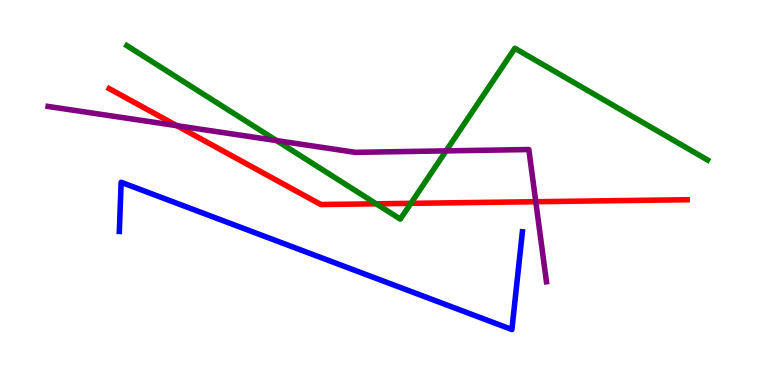[{'lines': ['blue', 'red'], 'intersections': []}, {'lines': ['green', 'red'], 'intersections': [{'x': 4.85, 'y': 4.71}, {'x': 5.3, 'y': 4.72}]}, {'lines': ['purple', 'red'], 'intersections': [{'x': 2.28, 'y': 6.74}, {'x': 6.91, 'y': 4.76}]}, {'lines': ['blue', 'green'], 'intersections': []}, {'lines': ['blue', 'purple'], 'intersections': []}, {'lines': ['green', 'purple'], 'intersections': [{'x': 3.57, 'y': 6.35}, {'x': 5.76, 'y': 6.08}]}]